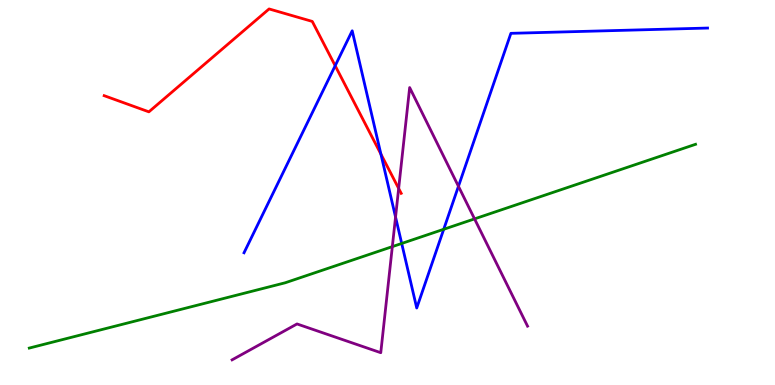[{'lines': ['blue', 'red'], 'intersections': [{'x': 4.32, 'y': 8.29}, {'x': 4.91, 'y': 6.0}]}, {'lines': ['green', 'red'], 'intersections': []}, {'lines': ['purple', 'red'], 'intersections': [{'x': 5.14, 'y': 5.11}]}, {'lines': ['blue', 'green'], 'intersections': [{'x': 5.18, 'y': 3.68}, {'x': 5.73, 'y': 4.04}]}, {'lines': ['blue', 'purple'], 'intersections': [{'x': 5.1, 'y': 4.36}, {'x': 5.92, 'y': 5.16}]}, {'lines': ['green', 'purple'], 'intersections': [{'x': 5.06, 'y': 3.59}, {'x': 6.12, 'y': 4.31}]}]